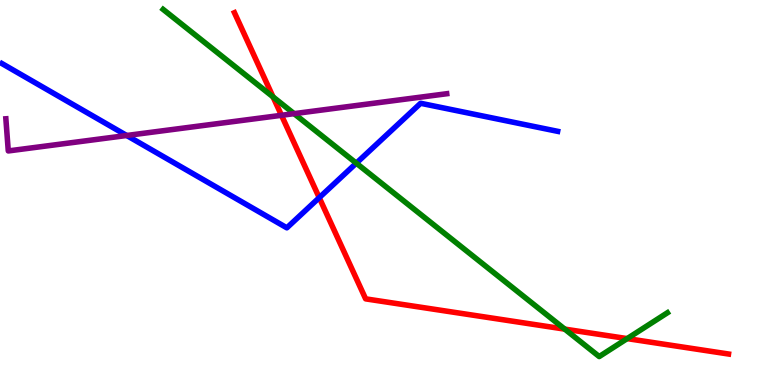[{'lines': ['blue', 'red'], 'intersections': [{'x': 4.12, 'y': 4.87}]}, {'lines': ['green', 'red'], 'intersections': [{'x': 3.52, 'y': 7.48}, {'x': 7.29, 'y': 1.45}, {'x': 8.09, 'y': 1.21}]}, {'lines': ['purple', 'red'], 'intersections': [{'x': 3.63, 'y': 7.01}]}, {'lines': ['blue', 'green'], 'intersections': [{'x': 4.6, 'y': 5.76}]}, {'lines': ['blue', 'purple'], 'intersections': [{'x': 1.63, 'y': 6.48}]}, {'lines': ['green', 'purple'], 'intersections': [{'x': 3.79, 'y': 7.05}]}]